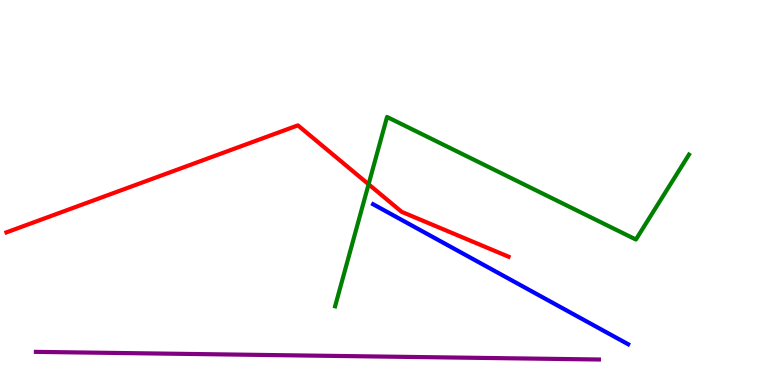[{'lines': ['blue', 'red'], 'intersections': []}, {'lines': ['green', 'red'], 'intersections': [{'x': 4.76, 'y': 5.21}]}, {'lines': ['purple', 'red'], 'intersections': []}, {'lines': ['blue', 'green'], 'intersections': []}, {'lines': ['blue', 'purple'], 'intersections': []}, {'lines': ['green', 'purple'], 'intersections': []}]